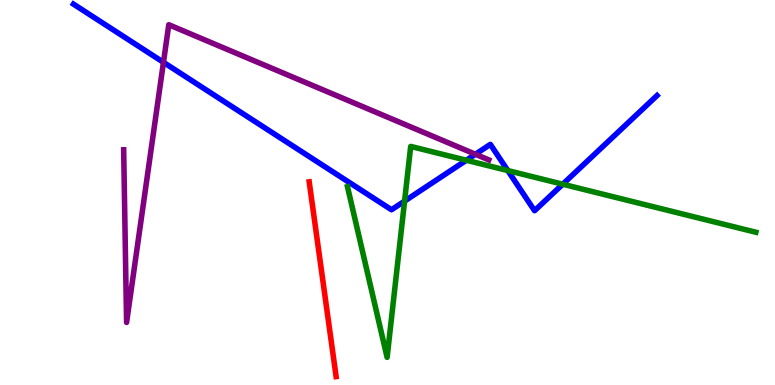[{'lines': ['blue', 'red'], 'intersections': []}, {'lines': ['green', 'red'], 'intersections': []}, {'lines': ['purple', 'red'], 'intersections': []}, {'lines': ['blue', 'green'], 'intersections': [{'x': 5.22, 'y': 4.78}, {'x': 6.02, 'y': 5.84}, {'x': 6.55, 'y': 5.57}, {'x': 7.26, 'y': 5.22}]}, {'lines': ['blue', 'purple'], 'intersections': [{'x': 2.11, 'y': 8.38}, {'x': 6.13, 'y': 5.99}]}, {'lines': ['green', 'purple'], 'intersections': []}]